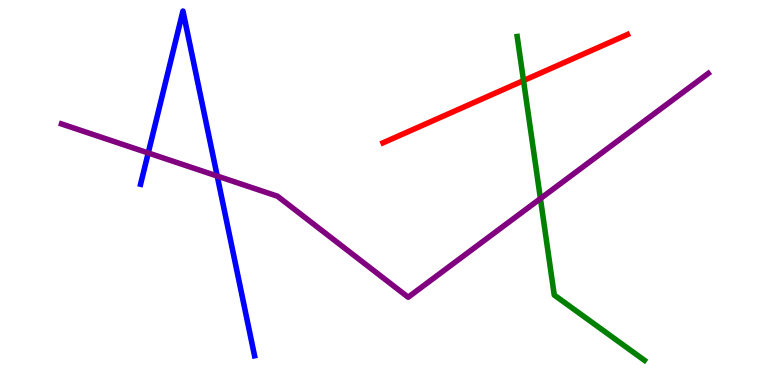[{'lines': ['blue', 'red'], 'intersections': []}, {'lines': ['green', 'red'], 'intersections': [{'x': 6.75, 'y': 7.91}]}, {'lines': ['purple', 'red'], 'intersections': []}, {'lines': ['blue', 'green'], 'intersections': []}, {'lines': ['blue', 'purple'], 'intersections': [{'x': 1.91, 'y': 6.03}, {'x': 2.8, 'y': 5.43}]}, {'lines': ['green', 'purple'], 'intersections': [{'x': 6.97, 'y': 4.84}]}]